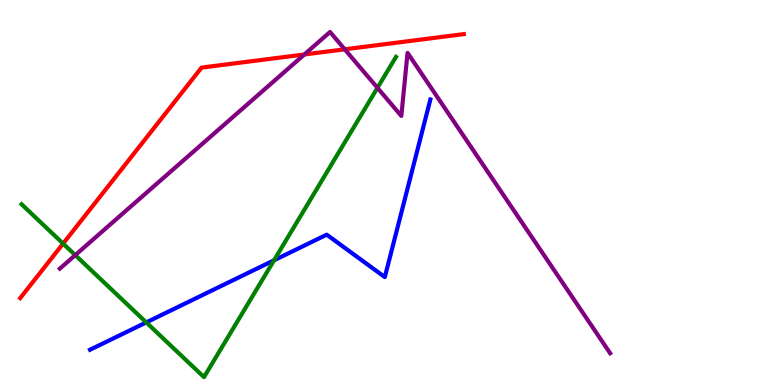[{'lines': ['blue', 'red'], 'intersections': []}, {'lines': ['green', 'red'], 'intersections': [{'x': 0.814, 'y': 3.67}]}, {'lines': ['purple', 'red'], 'intersections': [{'x': 3.93, 'y': 8.59}, {'x': 4.45, 'y': 8.72}]}, {'lines': ['blue', 'green'], 'intersections': [{'x': 1.89, 'y': 1.63}, {'x': 3.54, 'y': 3.24}]}, {'lines': ['blue', 'purple'], 'intersections': []}, {'lines': ['green', 'purple'], 'intersections': [{'x': 0.971, 'y': 3.37}, {'x': 4.87, 'y': 7.72}]}]